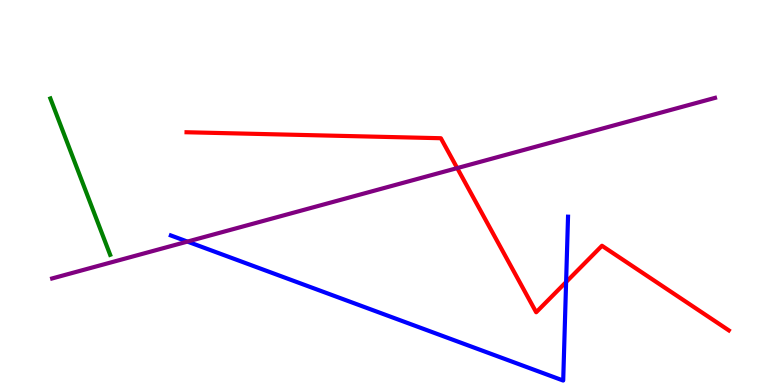[{'lines': ['blue', 'red'], 'intersections': [{'x': 7.3, 'y': 2.67}]}, {'lines': ['green', 'red'], 'intersections': []}, {'lines': ['purple', 'red'], 'intersections': [{'x': 5.9, 'y': 5.63}]}, {'lines': ['blue', 'green'], 'intersections': []}, {'lines': ['blue', 'purple'], 'intersections': [{'x': 2.42, 'y': 3.72}]}, {'lines': ['green', 'purple'], 'intersections': []}]